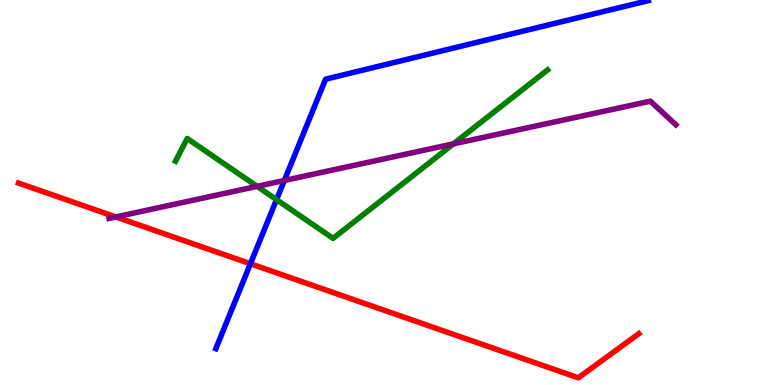[{'lines': ['blue', 'red'], 'intersections': [{'x': 3.23, 'y': 3.15}]}, {'lines': ['green', 'red'], 'intersections': []}, {'lines': ['purple', 'red'], 'intersections': [{'x': 1.5, 'y': 4.36}]}, {'lines': ['blue', 'green'], 'intersections': [{'x': 3.57, 'y': 4.81}]}, {'lines': ['blue', 'purple'], 'intersections': [{'x': 3.67, 'y': 5.31}]}, {'lines': ['green', 'purple'], 'intersections': [{'x': 3.32, 'y': 5.16}, {'x': 5.85, 'y': 6.26}]}]